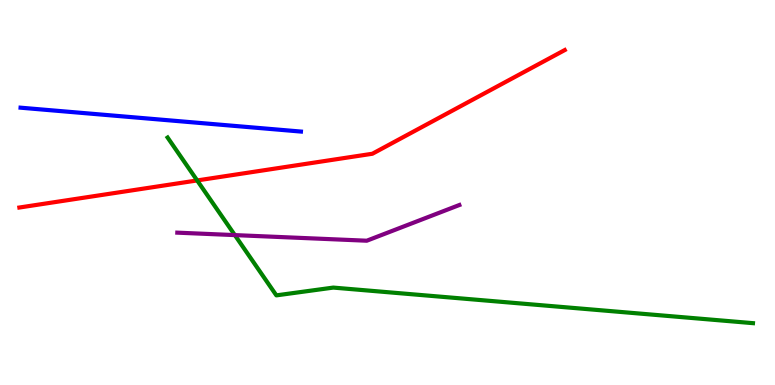[{'lines': ['blue', 'red'], 'intersections': []}, {'lines': ['green', 'red'], 'intersections': [{'x': 2.54, 'y': 5.31}]}, {'lines': ['purple', 'red'], 'intersections': []}, {'lines': ['blue', 'green'], 'intersections': []}, {'lines': ['blue', 'purple'], 'intersections': []}, {'lines': ['green', 'purple'], 'intersections': [{'x': 3.03, 'y': 3.89}]}]